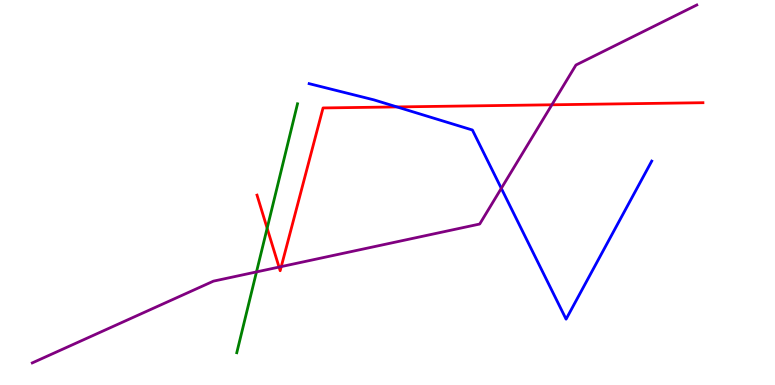[{'lines': ['blue', 'red'], 'intersections': [{'x': 5.12, 'y': 7.22}]}, {'lines': ['green', 'red'], 'intersections': [{'x': 3.45, 'y': 4.07}]}, {'lines': ['purple', 'red'], 'intersections': [{'x': 3.6, 'y': 3.06}, {'x': 3.63, 'y': 3.08}, {'x': 7.12, 'y': 7.28}]}, {'lines': ['blue', 'green'], 'intersections': []}, {'lines': ['blue', 'purple'], 'intersections': [{'x': 6.47, 'y': 5.11}]}, {'lines': ['green', 'purple'], 'intersections': [{'x': 3.31, 'y': 2.94}]}]